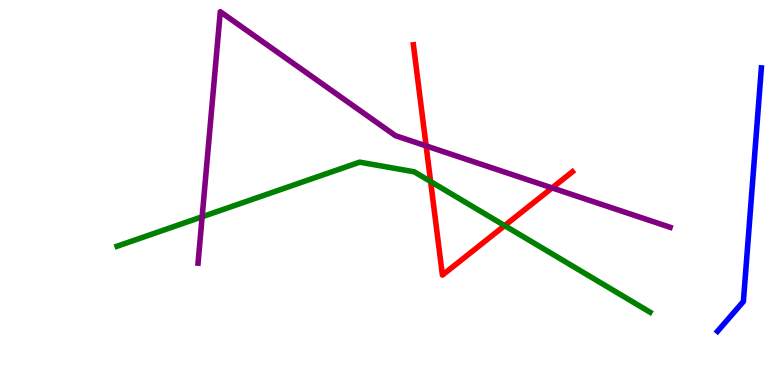[{'lines': ['blue', 'red'], 'intersections': []}, {'lines': ['green', 'red'], 'intersections': [{'x': 5.56, 'y': 5.28}, {'x': 6.51, 'y': 4.14}]}, {'lines': ['purple', 'red'], 'intersections': [{'x': 5.5, 'y': 6.21}, {'x': 7.12, 'y': 5.12}]}, {'lines': ['blue', 'green'], 'intersections': []}, {'lines': ['blue', 'purple'], 'intersections': []}, {'lines': ['green', 'purple'], 'intersections': [{'x': 2.61, 'y': 4.37}]}]